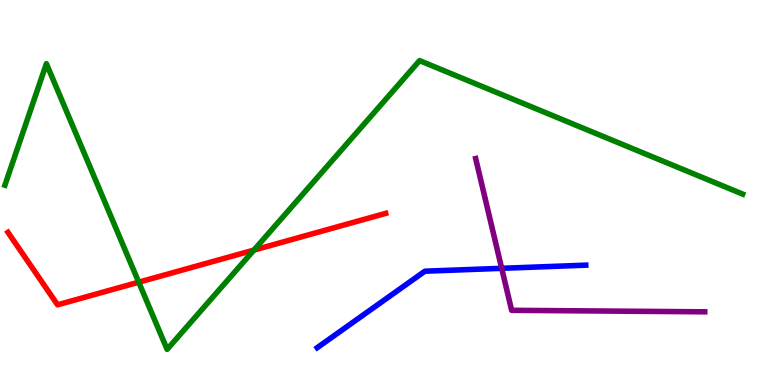[{'lines': ['blue', 'red'], 'intersections': []}, {'lines': ['green', 'red'], 'intersections': [{'x': 1.79, 'y': 2.67}, {'x': 3.28, 'y': 3.5}]}, {'lines': ['purple', 'red'], 'intersections': []}, {'lines': ['blue', 'green'], 'intersections': []}, {'lines': ['blue', 'purple'], 'intersections': [{'x': 6.47, 'y': 3.03}]}, {'lines': ['green', 'purple'], 'intersections': []}]